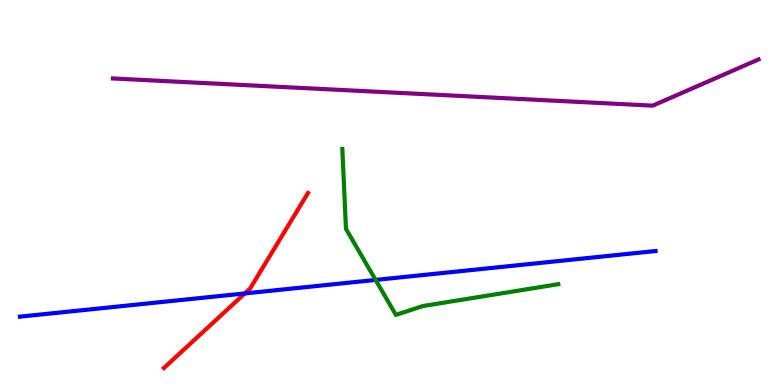[{'lines': ['blue', 'red'], 'intersections': [{'x': 3.16, 'y': 2.38}]}, {'lines': ['green', 'red'], 'intersections': []}, {'lines': ['purple', 'red'], 'intersections': []}, {'lines': ['blue', 'green'], 'intersections': [{'x': 4.85, 'y': 2.73}]}, {'lines': ['blue', 'purple'], 'intersections': []}, {'lines': ['green', 'purple'], 'intersections': []}]